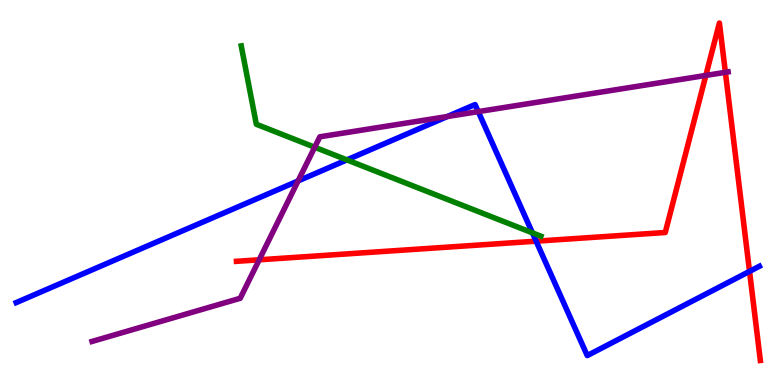[{'lines': ['blue', 'red'], 'intersections': [{'x': 6.92, 'y': 3.74}, {'x': 9.67, 'y': 2.95}]}, {'lines': ['green', 'red'], 'intersections': []}, {'lines': ['purple', 'red'], 'intersections': [{'x': 3.34, 'y': 3.25}, {'x': 9.11, 'y': 8.04}, {'x': 9.36, 'y': 8.12}]}, {'lines': ['blue', 'green'], 'intersections': [{'x': 4.48, 'y': 5.85}, {'x': 6.87, 'y': 3.95}]}, {'lines': ['blue', 'purple'], 'intersections': [{'x': 3.85, 'y': 5.3}, {'x': 5.77, 'y': 6.97}, {'x': 6.17, 'y': 7.1}]}, {'lines': ['green', 'purple'], 'intersections': [{'x': 4.06, 'y': 6.18}]}]